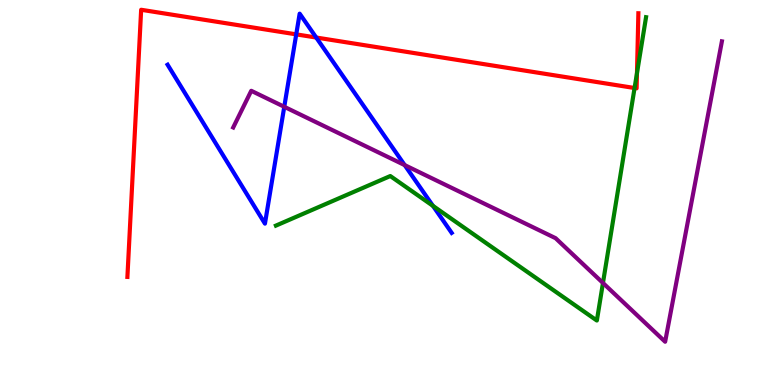[{'lines': ['blue', 'red'], 'intersections': [{'x': 3.82, 'y': 9.11}, {'x': 4.08, 'y': 9.03}]}, {'lines': ['green', 'red'], 'intersections': [{'x': 8.19, 'y': 7.71}, {'x': 8.22, 'y': 8.1}]}, {'lines': ['purple', 'red'], 'intersections': []}, {'lines': ['blue', 'green'], 'intersections': [{'x': 5.59, 'y': 4.65}]}, {'lines': ['blue', 'purple'], 'intersections': [{'x': 3.67, 'y': 7.23}, {'x': 5.22, 'y': 5.71}]}, {'lines': ['green', 'purple'], 'intersections': [{'x': 7.78, 'y': 2.65}]}]